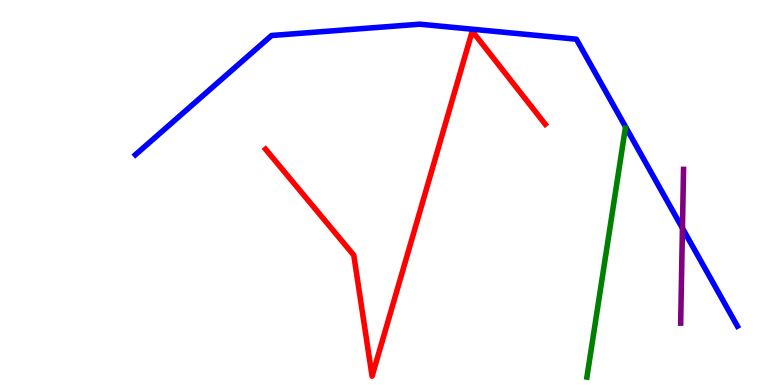[{'lines': ['blue', 'red'], 'intersections': []}, {'lines': ['green', 'red'], 'intersections': []}, {'lines': ['purple', 'red'], 'intersections': []}, {'lines': ['blue', 'green'], 'intersections': []}, {'lines': ['blue', 'purple'], 'intersections': [{'x': 8.81, 'y': 4.07}]}, {'lines': ['green', 'purple'], 'intersections': []}]